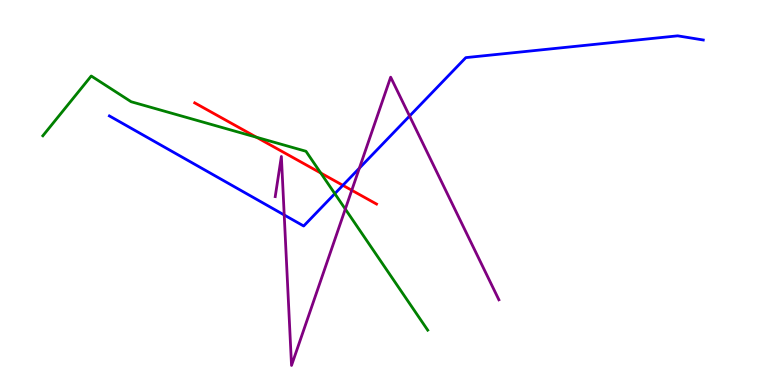[{'lines': ['blue', 'red'], 'intersections': [{'x': 4.42, 'y': 5.19}]}, {'lines': ['green', 'red'], 'intersections': [{'x': 3.31, 'y': 6.43}, {'x': 4.14, 'y': 5.51}]}, {'lines': ['purple', 'red'], 'intersections': [{'x': 4.54, 'y': 5.06}]}, {'lines': ['blue', 'green'], 'intersections': [{'x': 4.32, 'y': 4.97}]}, {'lines': ['blue', 'purple'], 'intersections': [{'x': 3.67, 'y': 4.42}, {'x': 4.64, 'y': 5.63}, {'x': 5.28, 'y': 6.99}]}, {'lines': ['green', 'purple'], 'intersections': [{'x': 4.46, 'y': 4.57}]}]